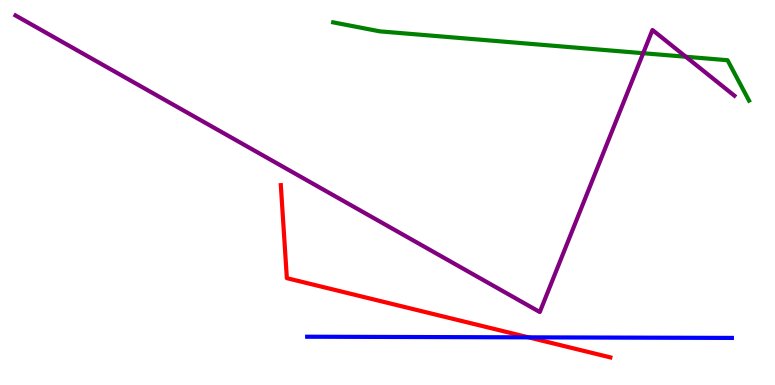[{'lines': ['blue', 'red'], 'intersections': [{'x': 6.82, 'y': 1.24}]}, {'lines': ['green', 'red'], 'intersections': []}, {'lines': ['purple', 'red'], 'intersections': []}, {'lines': ['blue', 'green'], 'intersections': []}, {'lines': ['blue', 'purple'], 'intersections': []}, {'lines': ['green', 'purple'], 'intersections': [{'x': 8.3, 'y': 8.62}, {'x': 8.85, 'y': 8.53}]}]